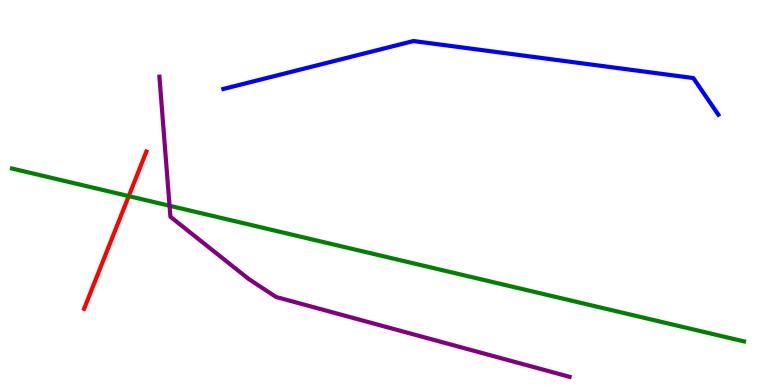[{'lines': ['blue', 'red'], 'intersections': []}, {'lines': ['green', 'red'], 'intersections': [{'x': 1.66, 'y': 4.91}]}, {'lines': ['purple', 'red'], 'intersections': []}, {'lines': ['blue', 'green'], 'intersections': []}, {'lines': ['blue', 'purple'], 'intersections': []}, {'lines': ['green', 'purple'], 'intersections': [{'x': 2.19, 'y': 4.66}]}]